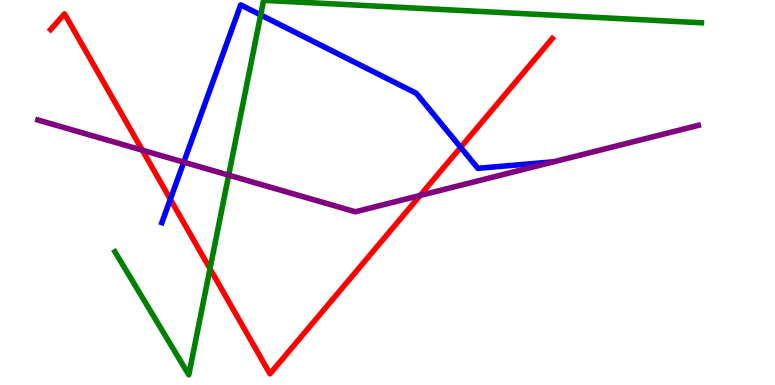[{'lines': ['blue', 'red'], 'intersections': [{'x': 2.2, 'y': 4.82}, {'x': 5.94, 'y': 6.17}]}, {'lines': ['green', 'red'], 'intersections': [{'x': 2.71, 'y': 3.02}]}, {'lines': ['purple', 'red'], 'intersections': [{'x': 1.84, 'y': 6.1}, {'x': 5.42, 'y': 4.92}]}, {'lines': ['blue', 'green'], 'intersections': [{'x': 3.36, 'y': 9.61}]}, {'lines': ['blue', 'purple'], 'intersections': [{'x': 2.37, 'y': 5.79}]}, {'lines': ['green', 'purple'], 'intersections': [{'x': 2.95, 'y': 5.45}]}]